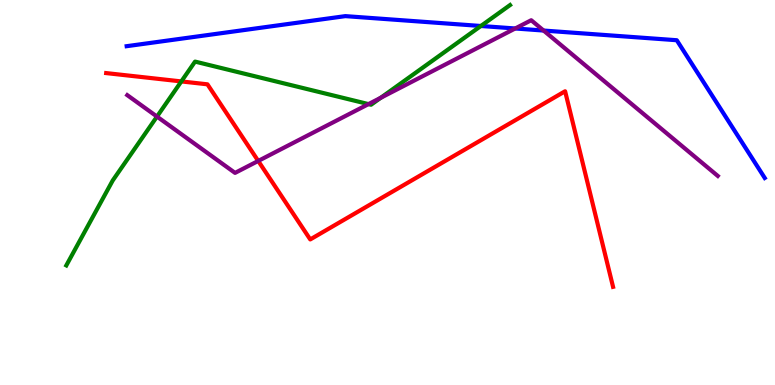[{'lines': ['blue', 'red'], 'intersections': []}, {'lines': ['green', 'red'], 'intersections': [{'x': 2.34, 'y': 7.89}]}, {'lines': ['purple', 'red'], 'intersections': [{'x': 3.33, 'y': 5.82}]}, {'lines': ['blue', 'green'], 'intersections': [{'x': 6.2, 'y': 9.33}]}, {'lines': ['blue', 'purple'], 'intersections': [{'x': 6.65, 'y': 9.26}, {'x': 7.01, 'y': 9.21}]}, {'lines': ['green', 'purple'], 'intersections': [{'x': 2.03, 'y': 6.97}, {'x': 4.75, 'y': 7.3}, {'x': 4.91, 'y': 7.46}]}]